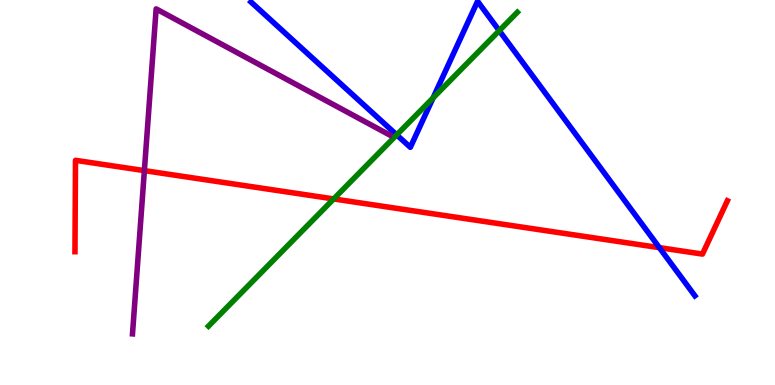[{'lines': ['blue', 'red'], 'intersections': [{'x': 8.51, 'y': 3.57}]}, {'lines': ['green', 'red'], 'intersections': [{'x': 4.31, 'y': 4.83}]}, {'lines': ['purple', 'red'], 'intersections': [{'x': 1.86, 'y': 5.57}]}, {'lines': ['blue', 'green'], 'intersections': [{'x': 5.12, 'y': 6.5}, {'x': 5.59, 'y': 7.46}, {'x': 6.44, 'y': 9.2}]}, {'lines': ['blue', 'purple'], 'intersections': []}, {'lines': ['green', 'purple'], 'intersections': []}]